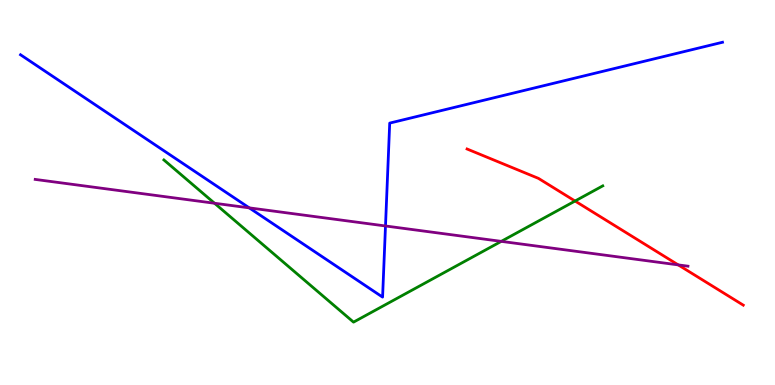[{'lines': ['blue', 'red'], 'intersections': []}, {'lines': ['green', 'red'], 'intersections': [{'x': 7.42, 'y': 4.78}]}, {'lines': ['purple', 'red'], 'intersections': [{'x': 8.75, 'y': 3.12}]}, {'lines': ['blue', 'green'], 'intersections': []}, {'lines': ['blue', 'purple'], 'intersections': [{'x': 3.22, 'y': 4.6}, {'x': 4.97, 'y': 4.13}]}, {'lines': ['green', 'purple'], 'intersections': [{'x': 2.77, 'y': 4.72}, {'x': 6.47, 'y': 3.73}]}]